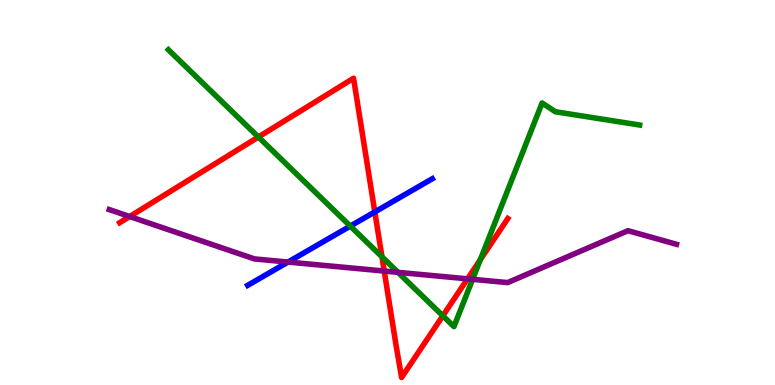[{'lines': ['blue', 'red'], 'intersections': [{'x': 4.84, 'y': 4.5}]}, {'lines': ['green', 'red'], 'intersections': [{'x': 3.33, 'y': 6.44}, {'x': 4.93, 'y': 3.33}, {'x': 5.71, 'y': 1.8}, {'x': 6.2, 'y': 3.26}]}, {'lines': ['purple', 'red'], 'intersections': [{'x': 1.67, 'y': 4.38}, {'x': 4.96, 'y': 2.96}, {'x': 6.03, 'y': 2.76}]}, {'lines': ['blue', 'green'], 'intersections': [{'x': 4.52, 'y': 4.13}]}, {'lines': ['blue', 'purple'], 'intersections': [{'x': 3.72, 'y': 3.19}]}, {'lines': ['green', 'purple'], 'intersections': [{'x': 5.14, 'y': 2.93}, {'x': 6.1, 'y': 2.75}]}]